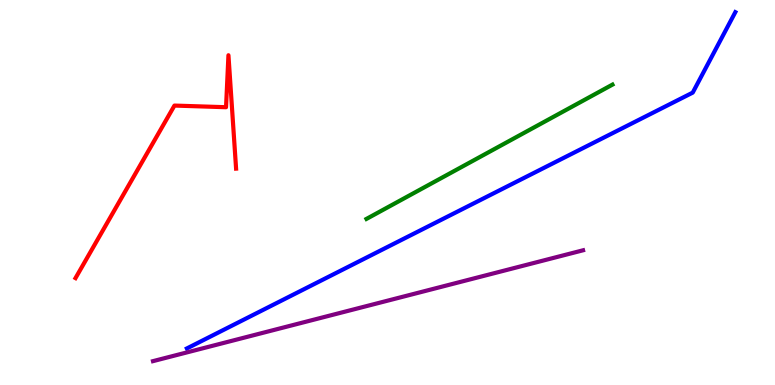[{'lines': ['blue', 'red'], 'intersections': []}, {'lines': ['green', 'red'], 'intersections': []}, {'lines': ['purple', 'red'], 'intersections': []}, {'lines': ['blue', 'green'], 'intersections': []}, {'lines': ['blue', 'purple'], 'intersections': []}, {'lines': ['green', 'purple'], 'intersections': []}]